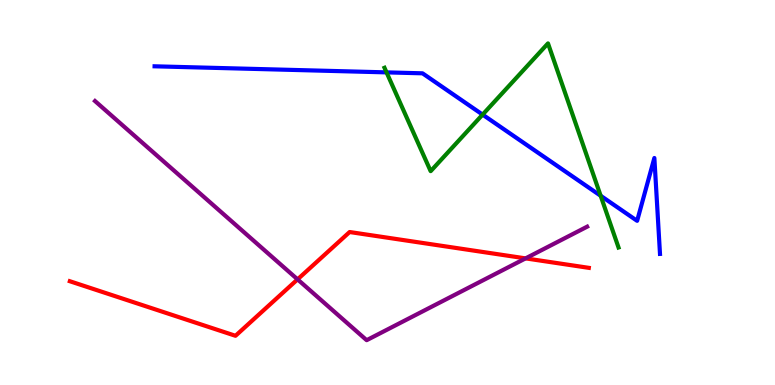[{'lines': ['blue', 'red'], 'intersections': []}, {'lines': ['green', 'red'], 'intersections': []}, {'lines': ['purple', 'red'], 'intersections': [{'x': 3.84, 'y': 2.74}, {'x': 6.78, 'y': 3.29}]}, {'lines': ['blue', 'green'], 'intersections': [{'x': 4.99, 'y': 8.12}, {'x': 6.23, 'y': 7.02}, {'x': 7.75, 'y': 4.92}]}, {'lines': ['blue', 'purple'], 'intersections': []}, {'lines': ['green', 'purple'], 'intersections': []}]